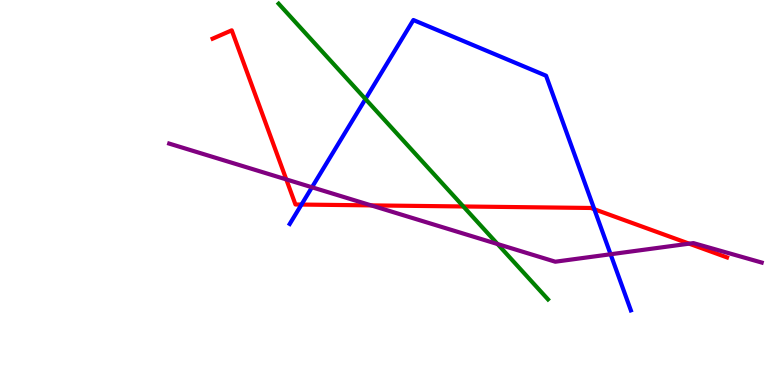[{'lines': ['blue', 'red'], 'intersections': [{'x': 3.89, 'y': 4.69}, {'x': 7.67, 'y': 4.57}]}, {'lines': ['green', 'red'], 'intersections': [{'x': 5.98, 'y': 4.64}]}, {'lines': ['purple', 'red'], 'intersections': [{'x': 3.69, 'y': 5.34}, {'x': 4.79, 'y': 4.67}, {'x': 8.89, 'y': 3.67}]}, {'lines': ['blue', 'green'], 'intersections': [{'x': 4.72, 'y': 7.43}]}, {'lines': ['blue', 'purple'], 'intersections': [{'x': 4.03, 'y': 5.14}, {'x': 7.88, 'y': 3.4}]}, {'lines': ['green', 'purple'], 'intersections': [{'x': 6.42, 'y': 3.66}]}]